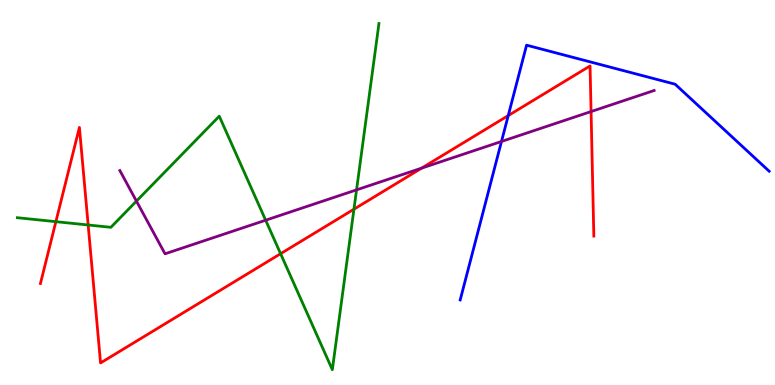[{'lines': ['blue', 'red'], 'intersections': [{'x': 6.56, 'y': 7.0}]}, {'lines': ['green', 'red'], 'intersections': [{'x': 0.721, 'y': 4.24}, {'x': 1.14, 'y': 4.16}, {'x': 3.62, 'y': 3.41}, {'x': 4.57, 'y': 4.57}]}, {'lines': ['purple', 'red'], 'intersections': [{'x': 5.44, 'y': 5.63}, {'x': 7.63, 'y': 7.1}]}, {'lines': ['blue', 'green'], 'intersections': []}, {'lines': ['blue', 'purple'], 'intersections': [{'x': 6.47, 'y': 6.33}]}, {'lines': ['green', 'purple'], 'intersections': [{'x': 1.76, 'y': 4.78}, {'x': 3.43, 'y': 4.28}, {'x': 4.6, 'y': 5.07}]}]